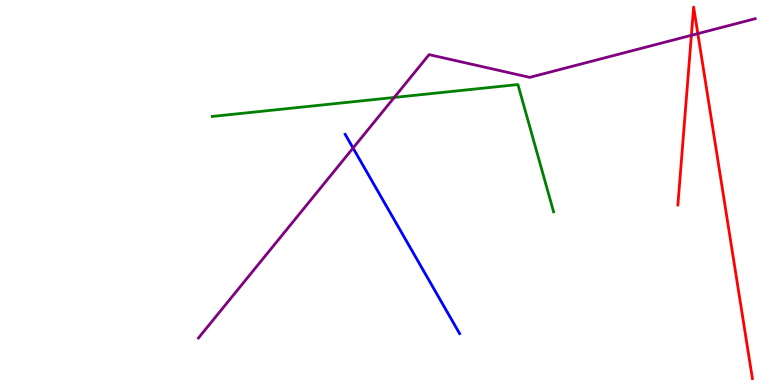[{'lines': ['blue', 'red'], 'intersections': []}, {'lines': ['green', 'red'], 'intersections': []}, {'lines': ['purple', 'red'], 'intersections': [{'x': 8.92, 'y': 9.08}, {'x': 9.0, 'y': 9.13}]}, {'lines': ['blue', 'green'], 'intersections': []}, {'lines': ['blue', 'purple'], 'intersections': [{'x': 4.56, 'y': 6.15}]}, {'lines': ['green', 'purple'], 'intersections': [{'x': 5.09, 'y': 7.47}]}]